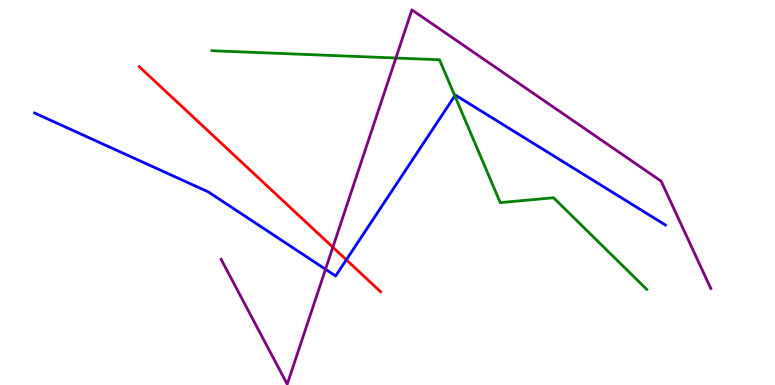[{'lines': ['blue', 'red'], 'intersections': [{'x': 4.47, 'y': 3.25}]}, {'lines': ['green', 'red'], 'intersections': []}, {'lines': ['purple', 'red'], 'intersections': [{'x': 4.29, 'y': 3.58}]}, {'lines': ['blue', 'green'], 'intersections': [{'x': 5.87, 'y': 7.51}]}, {'lines': ['blue', 'purple'], 'intersections': [{'x': 4.2, 'y': 3.01}]}, {'lines': ['green', 'purple'], 'intersections': [{'x': 5.11, 'y': 8.49}]}]